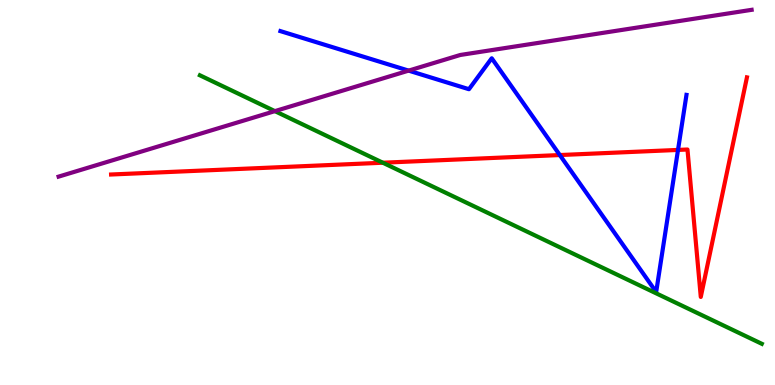[{'lines': ['blue', 'red'], 'intersections': [{'x': 7.22, 'y': 5.97}, {'x': 8.75, 'y': 6.11}]}, {'lines': ['green', 'red'], 'intersections': [{'x': 4.94, 'y': 5.77}]}, {'lines': ['purple', 'red'], 'intersections': []}, {'lines': ['blue', 'green'], 'intersections': []}, {'lines': ['blue', 'purple'], 'intersections': [{'x': 5.27, 'y': 8.17}]}, {'lines': ['green', 'purple'], 'intersections': [{'x': 3.55, 'y': 7.11}]}]